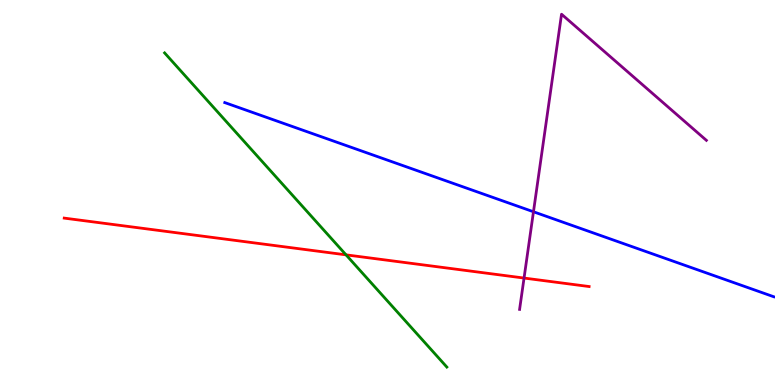[{'lines': ['blue', 'red'], 'intersections': []}, {'lines': ['green', 'red'], 'intersections': [{'x': 4.46, 'y': 3.38}]}, {'lines': ['purple', 'red'], 'intersections': [{'x': 6.76, 'y': 2.78}]}, {'lines': ['blue', 'green'], 'intersections': []}, {'lines': ['blue', 'purple'], 'intersections': [{'x': 6.88, 'y': 4.5}]}, {'lines': ['green', 'purple'], 'intersections': []}]